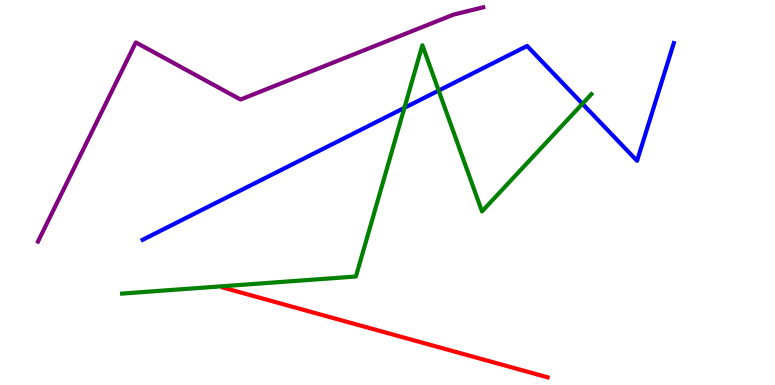[{'lines': ['blue', 'red'], 'intersections': []}, {'lines': ['green', 'red'], 'intersections': []}, {'lines': ['purple', 'red'], 'intersections': []}, {'lines': ['blue', 'green'], 'intersections': [{'x': 5.22, 'y': 7.2}, {'x': 5.66, 'y': 7.65}, {'x': 7.52, 'y': 7.3}]}, {'lines': ['blue', 'purple'], 'intersections': []}, {'lines': ['green', 'purple'], 'intersections': []}]